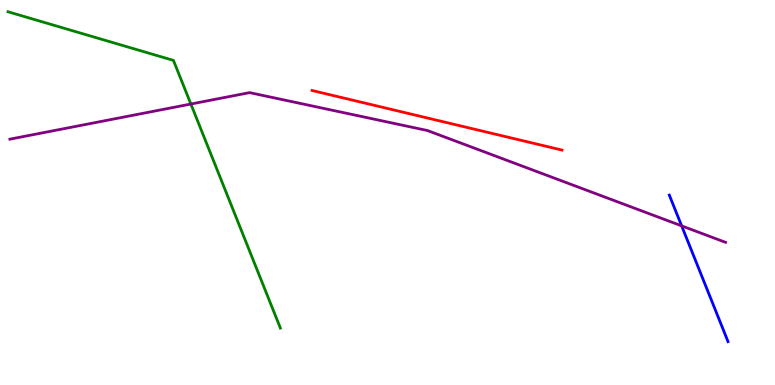[{'lines': ['blue', 'red'], 'intersections': []}, {'lines': ['green', 'red'], 'intersections': []}, {'lines': ['purple', 'red'], 'intersections': []}, {'lines': ['blue', 'green'], 'intersections': []}, {'lines': ['blue', 'purple'], 'intersections': [{'x': 8.8, 'y': 4.13}]}, {'lines': ['green', 'purple'], 'intersections': [{'x': 2.46, 'y': 7.3}]}]